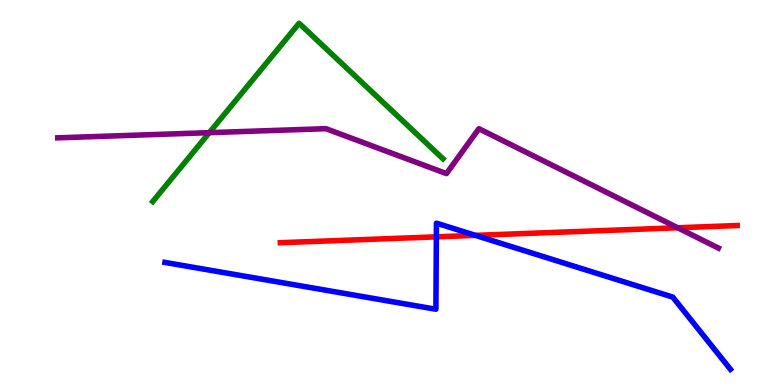[{'lines': ['blue', 'red'], 'intersections': [{'x': 5.63, 'y': 3.85}, {'x': 6.13, 'y': 3.89}]}, {'lines': ['green', 'red'], 'intersections': []}, {'lines': ['purple', 'red'], 'intersections': [{'x': 8.74, 'y': 4.08}]}, {'lines': ['blue', 'green'], 'intersections': []}, {'lines': ['blue', 'purple'], 'intersections': []}, {'lines': ['green', 'purple'], 'intersections': [{'x': 2.7, 'y': 6.55}]}]